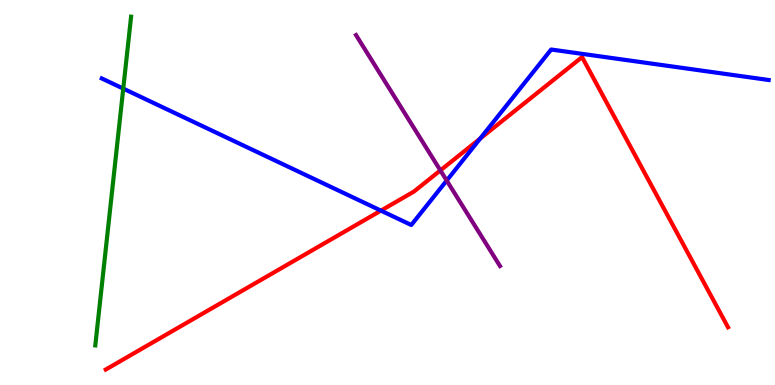[{'lines': ['blue', 'red'], 'intersections': [{'x': 4.92, 'y': 4.53}, {'x': 6.2, 'y': 6.4}]}, {'lines': ['green', 'red'], 'intersections': []}, {'lines': ['purple', 'red'], 'intersections': [{'x': 5.68, 'y': 5.57}]}, {'lines': ['blue', 'green'], 'intersections': [{'x': 1.59, 'y': 7.7}]}, {'lines': ['blue', 'purple'], 'intersections': [{'x': 5.76, 'y': 5.31}]}, {'lines': ['green', 'purple'], 'intersections': []}]